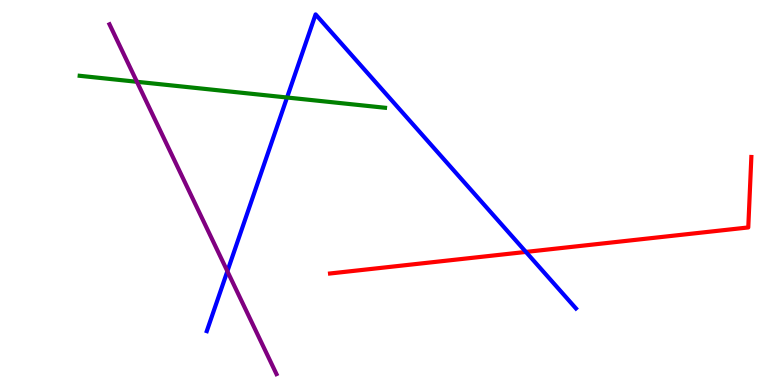[{'lines': ['blue', 'red'], 'intersections': [{'x': 6.79, 'y': 3.46}]}, {'lines': ['green', 'red'], 'intersections': []}, {'lines': ['purple', 'red'], 'intersections': []}, {'lines': ['blue', 'green'], 'intersections': [{'x': 3.7, 'y': 7.47}]}, {'lines': ['blue', 'purple'], 'intersections': [{'x': 2.93, 'y': 2.96}]}, {'lines': ['green', 'purple'], 'intersections': [{'x': 1.77, 'y': 7.88}]}]